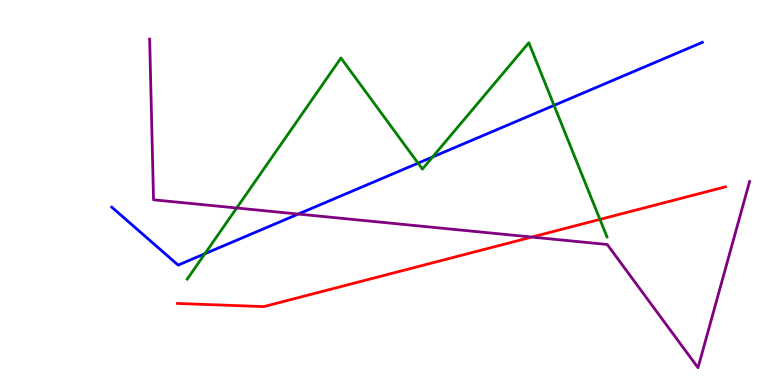[{'lines': ['blue', 'red'], 'intersections': []}, {'lines': ['green', 'red'], 'intersections': [{'x': 7.74, 'y': 4.3}]}, {'lines': ['purple', 'red'], 'intersections': [{'x': 6.86, 'y': 3.84}]}, {'lines': ['blue', 'green'], 'intersections': [{'x': 2.64, 'y': 3.41}, {'x': 5.39, 'y': 5.76}, {'x': 5.58, 'y': 5.92}, {'x': 7.15, 'y': 7.26}]}, {'lines': ['blue', 'purple'], 'intersections': [{'x': 3.85, 'y': 4.44}]}, {'lines': ['green', 'purple'], 'intersections': [{'x': 3.05, 'y': 4.6}]}]